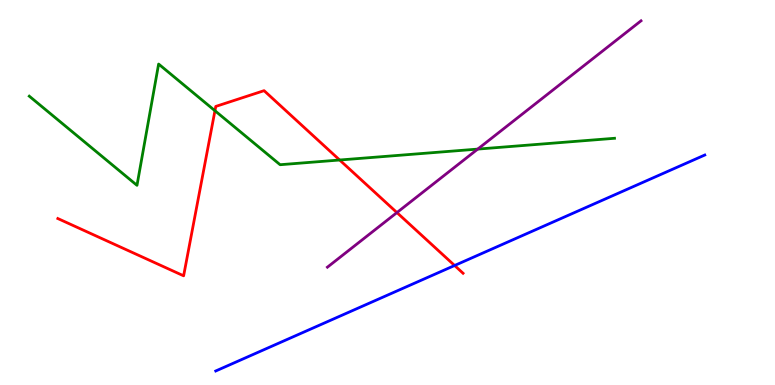[{'lines': ['blue', 'red'], 'intersections': [{'x': 5.87, 'y': 3.1}]}, {'lines': ['green', 'red'], 'intersections': [{'x': 2.77, 'y': 7.12}, {'x': 4.38, 'y': 5.84}]}, {'lines': ['purple', 'red'], 'intersections': [{'x': 5.12, 'y': 4.48}]}, {'lines': ['blue', 'green'], 'intersections': []}, {'lines': ['blue', 'purple'], 'intersections': []}, {'lines': ['green', 'purple'], 'intersections': [{'x': 6.16, 'y': 6.13}]}]